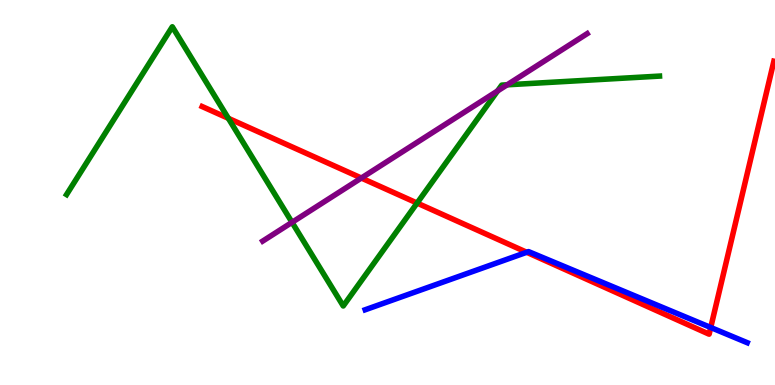[{'lines': ['blue', 'red'], 'intersections': [{'x': 6.8, 'y': 3.45}, {'x': 9.17, 'y': 1.49}]}, {'lines': ['green', 'red'], 'intersections': [{'x': 2.95, 'y': 6.93}, {'x': 5.38, 'y': 4.73}]}, {'lines': ['purple', 'red'], 'intersections': [{'x': 4.66, 'y': 5.38}]}, {'lines': ['blue', 'green'], 'intersections': []}, {'lines': ['blue', 'purple'], 'intersections': []}, {'lines': ['green', 'purple'], 'intersections': [{'x': 3.77, 'y': 4.22}, {'x': 6.42, 'y': 7.64}, {'x': 6.54, 'y': 7.8}]}]